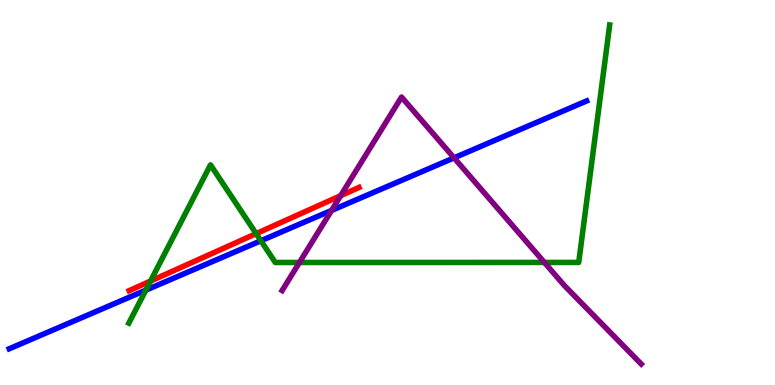[{'lines': ['blue', 'red'], 'intersections': []}, {'lines': ['green', 'red'], 'intersections': [{'x': 1.94, 'y': 2.7}, {'x': 3.31, 'y': 3.93}]}, {'lines': ['purple', 'red'], 'intersections': [{'x': 4.4, 'y': 4.92}]}, {'lines': ['blue', 'green'], 'intersections': [{'x': 1.88, 'y': 2.46}, {'x': 3.37, 'y': 3.75}]}, {'lines': ['blue', 'purple'], 'intersections': [{'x': 4.28, 'y': 4.53}, {'x': 5.86, 'y': 5.9}]}, {'lines': ['green', 'purple'], 'intersections': [{'x': 3.86, 'y': 3.18}, {'x': 7.02, 'y': 3.18}]}]